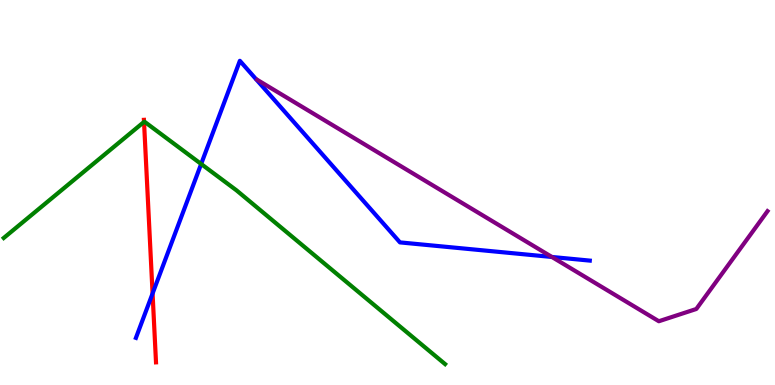[{'lines': ['blue', 'red'], 'intersections': [{'x': 1.97, 'y': 2.38}]}, {'lines': ['green', 'red'], 'intersections': [{'x': 1.86, 'y': 6.83}]}, {'lines': ['purple', 'red'], 'intersections': []}, {'lines': ['blue', 'green'], 'intersections': [{'x': 2.6, 'y': 5.74}]}, {'lines': ['blue', 'purple'], 'intersections': [{'x': 7.12, 'y': 3.33}]}, {'lines': ['green', 'purple'], 'intersections': []}]